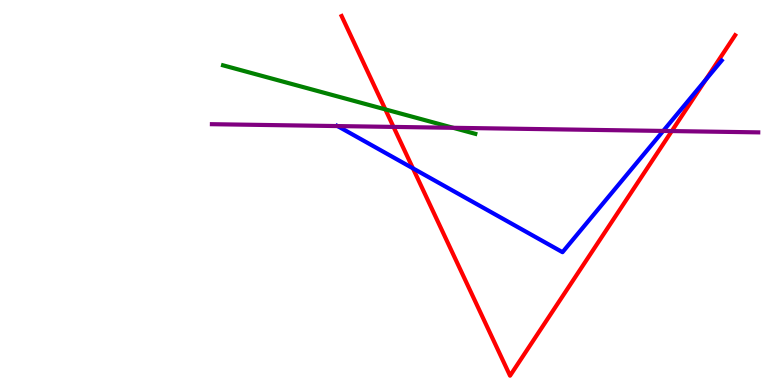[{'lines': ['blue', 'red'], 'intersections': [{'x': 5.33, 'y': 5.63}, {'x': 9.11, 'y': 7.93}]}, {'lines': ['green', 'red'], 'intersections': [{'x': 4.97, 'y': 7.16}]}, {'lines': ['purple', 'red'], 'intersections': [{'x': 5.08, 'y': 6.7}, {'x': 8.67, 'y': 6.6}]}, {'lines': ['blue', 'green'], 'intersections': []}, {'lines': ['blue', 'purple'], 'intersections': [{'x': 4.36, 'y': 6.73}, {'x': 8.56, 'y': 6.6}]}, {'lines': ['green', 'purple'], 'intersections': [{'x': 5.85, 'y': 6.68}]}]